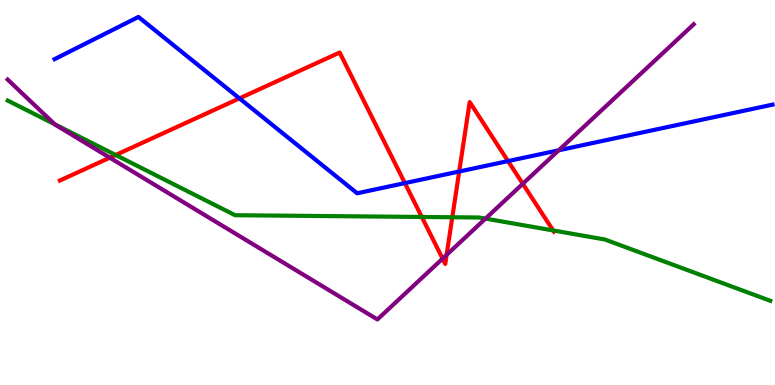[{'lines': ['blue', 'red'], 'intersections': [{'x': 3.09, 'y': 7.44}, {'x': 5.22, 'y': 5.24}, {'x': 5.93, 'y': 5.55}, {'x': 6.56, 'y': 5.82}]}, {'lines': ['green', 'red'], 'intersections': [{'x': 1.49, 'y': 5.97}, {'x': 5.44, 'y': 4.36}, {'x': 5.84, 'y': 4.36}, {'x': 7.14, 'y': 4.01}]}, {'lines': ['purple', 'red'], 'intersections': [{'x': 1.42, 'y': 5.9}, {'x': 5.71, 'y': 3.28}, {'x': 5.76, 'y': 3.38}, {'x': 6.75, 'y': 5.23}]}, {'lines': ['blue', 'green'], 'intersections': []}, {'lines': ['blue', 'purple'], 'intersections': [{'x': 7.21, 'y': 6.1}]}, {'lines': ['green', 'purple'], 'intersections': [{'x': 0.706, 'y': 6.77}, {'x': 6.26, 'y': 4.32}]}]